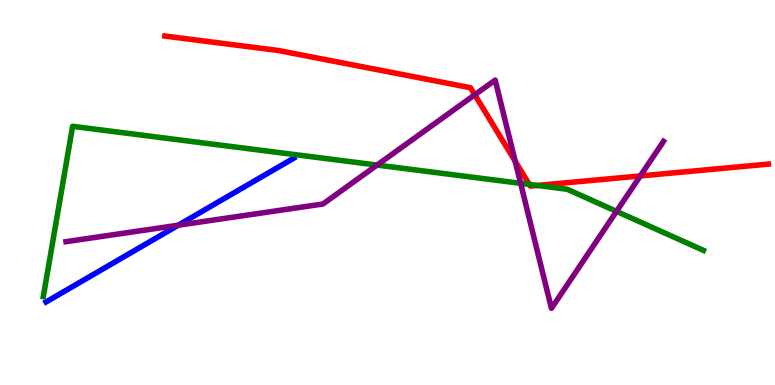[{'lines': ['blue', 'red'], 'intersections': []}, {'lines': ['green', 'red'], 'intersections': [{'x': 6.83, 'y': 5.21}, {'x': 6.93, 'y': 5.18}]}, {'lines': ['purple', 'red'], 'intersections': [{'x': 6.13, 'y': 7.54}, {'x': 6.65, 'y': 5.81}, {'x': 8.26, 'y': 5.43}]}, {'lines': ['blue', 'green'], 'intersections': []}, {'lines': ['blue', 'purple'], 'intersections': [{'x': 2.3, 'y': 4.15}]}, {'lines': ['green', 'purple'], 'intersections': [{'x': 4.87, 'y': 5.71}, {'x': 6.72, 'y': 5.24}, {'x': 7.96, 'y': 4.51}]}]